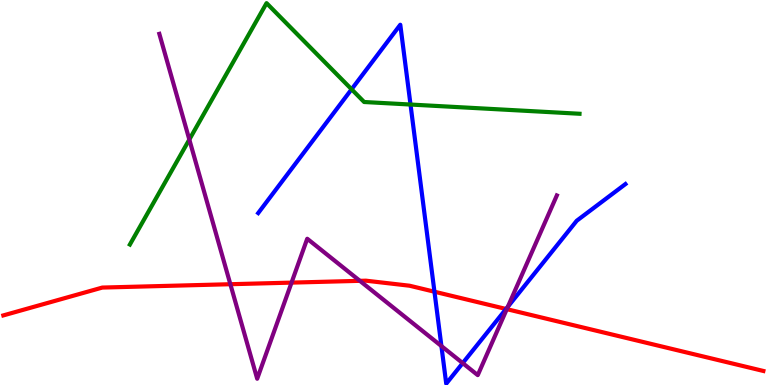[{'lines': ['blue', 'red'], 'intersections': [{'x': 5.61, 'y': 2.42}, {'x': 6.53, 'y': 1.97}]}, {'lines': ['green', 'red'], 'intersections': []}, {'lines': ['purple', 'red'], 'intersections': [{'x': 2.97, 'y': 2.62}, {'x': 3.76, 'y': 2.66}, {'x': 4.64, 'y': 2.71}, {'x': 6.54, 'y': 1.97}]}, {'lines': ['blue', 'green'], 'intersections': [{'x': 4.54, 'y': 7.68}, {'x': 5.3, 'y': 7.28}]}, {'lines': ['blue', 'purple'], 'intersections': [{'x': 5.7, 'y': 1.01}, {'x': 5.97, 'y': 0.569}, {'x': 6.55, 'y': 2.03}]}, {'lines': ['green', 'purple'], 'intersections': [{'x': 2.44, 'y': 6.38}]}]